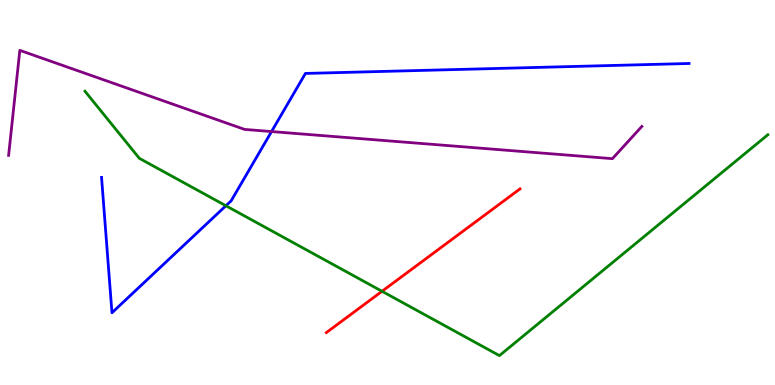[{'lines': ['blue', 'red'], 'intersections': []}, {'lines': ['green', 'red'], 'intersections': [{'x': 4.93, 'y': 2.43}]}, {'lines': ['purple', 'red'], 'intersections': []}, {'lines': ['blue', 'green'], 'intersections': [{'x': 2.91, 'y': 4.66}]}, {'lines': ['blue', 'purple'], 'intersections': [{'x': 3.5, 'y': 6.58}]}, {'lines': ['green', 'purple'], 'intersections': []}]